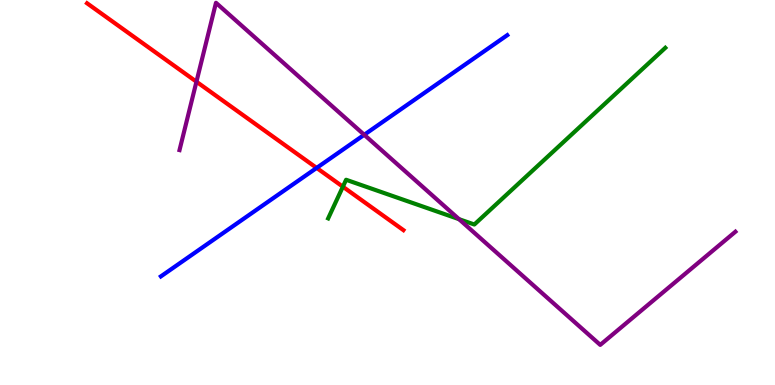[{'lines': ['blue', 'red'], 'intersections': [{'x': 4.09, 'y': 5.64}]}, {'lines': ['green', 'red'], 'intersections': [{'x': 4.42, 'y': 5.15}]}, {'lines': ['purple', 'red'], 'intersections': [{'x': 2.53, 'y': 7.88}]}, {'lines': ['blue', 'green'], 'intersections': []}, {'lines': ['blue', 'purple'], 'intersections': [{'x': 4.7, 'y': 6.5}]}, {'lines': ['green', 'purple'], 'intersections': [{'x': 5.92, 'y': 4.31}]}]